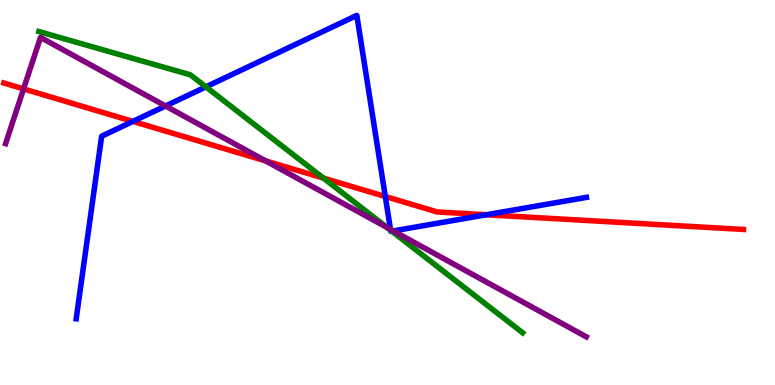[{'lines': ['blue', 'red'], 'intersections': [{'x': 1.71, 'y': 6.85}, {'x': 4.97, 'y': 4.9}, {'x': 6.28, 'y': 4.42}]}, {'lines': ['green', 'red'], 'intersections': [{'x': 4.17, 'y': 5.37}]}, {'lines': ['purple', 'red'], 'intersections': [{'x': 0.304, 'y': 7.69}, {'x': 3.43, 'y': 5.82}]}, {'lines': ['blue', 'green'], 'intersections': [{'x': 2.66, 'y': 7.74}, {'x': 5.04, 'y': 4.02}, {'x': 5.06, 'y': 4.0}]}, {'lines': ['blue', 'purple'], 'intersections': [{'x': 2.14, 'y': 7.25}, {'x': 5.04, 'y': 4.04}, {'x': 5.07, 'y': 4.0}]}, {'lines': ['green', 'purple'], 'intersections': [{'x': 4.99, 'y': 4.09}]}]